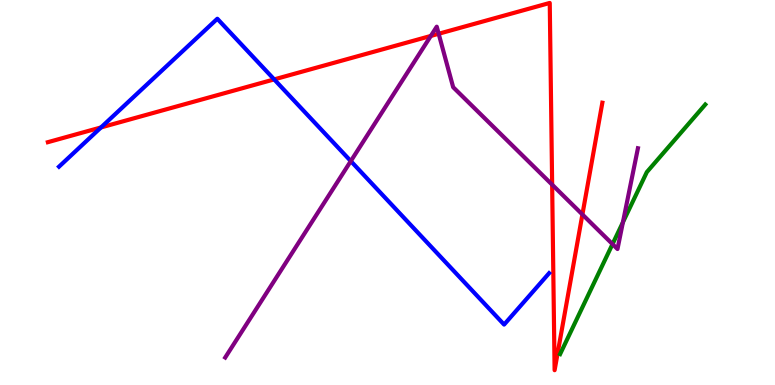[{'lines': ['blue', 'red'], 'intersections': [{'x': 1.3, 'y': 6.69}, {'x': 3.54, 'y': 7.94}]}, {'lines': ['green', 'red'], 'intersections': []}, {'lines': ['purple', 'red'], 'intersections': [{'x': 5.56, 'y': 9.07}, {'x': 5.66, 'y': 9.12}, {'x': 7.12, 'y': 5.2}, {'x': 7.51, 'y': 4.43}]}, {'lines': ['blue', 'green'], 'intersections': []}, {'lines': ['blue', 'purple'], 'intersections': [{'x': 4.53, 'y': 5.82}]}, {'lines': ['green', 'purple'], 'intersections': [{'x': 7.9, 'y': 3.66}, {'x': 8.04, 'y': 4.23}]}]